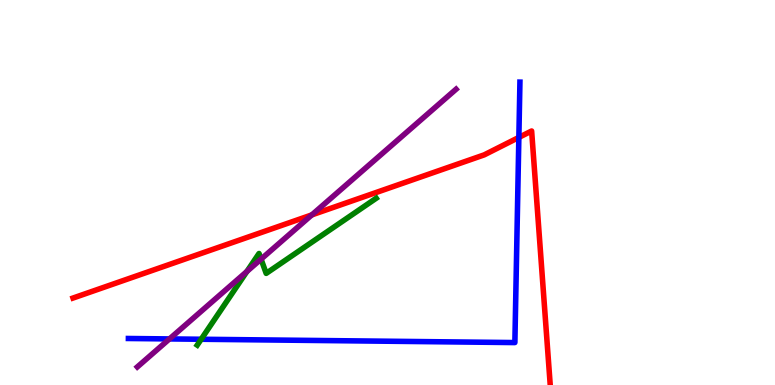[{'lines': ['blue', 'red'], 'intersections': [{'x': 6.69, 'y': 6.43}]}, {'lines': ['green', 'red'], 'intersections': []}, {'lines': ['purple', 'red'], 'intersections': [{'x': 4.02, 'y': 4.42}]}, {'lines': ['blue', 'green'], 'intersections': [{'x': 2.6, 'y': 1.19}]}, {'lines': ['blue', 'purple'], 'intersections': [{'x': 2.19, 'y': 1.2}]}, {'lines': ['green', 'purple'], 'intersections': [{'x': 3.19, 'y': 2.95}, {'x': 3.37, 'y': 3.27}]}]